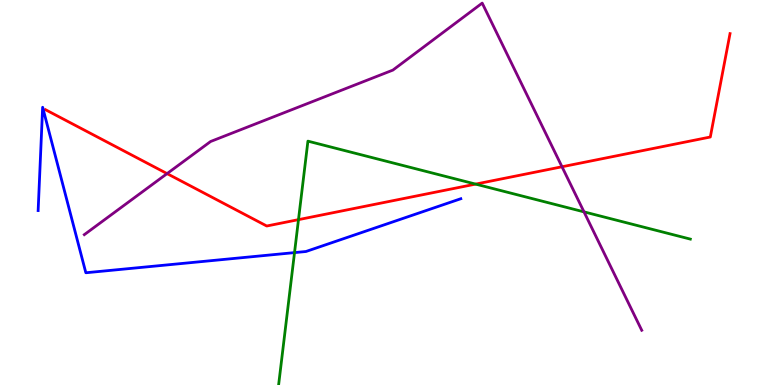[{'lines': ['blue', 'red'], 'intersections': []}, {'lines': ['green', 'red'], 'intersections': [{'x': 3.85, 'y': 4.29}, {'x': 6.14, 'y': 5.22}]}, {'lines': ['purple', 'red'], 'intersections': [{'x': 2.16, 'y': 5.49}, {'x': 7.25, 'y': 5.67}]}, {'lines': ['blue', 'green'], 'intersections': [{'x': 3.8, 'y': 3.44}]}, {'lines': ['blue', 'purple'], 'intersections': []}, {'lines': ['green', 'purple'], 'intersections': [{'x': 7.54, 'y': 4.5}]}]